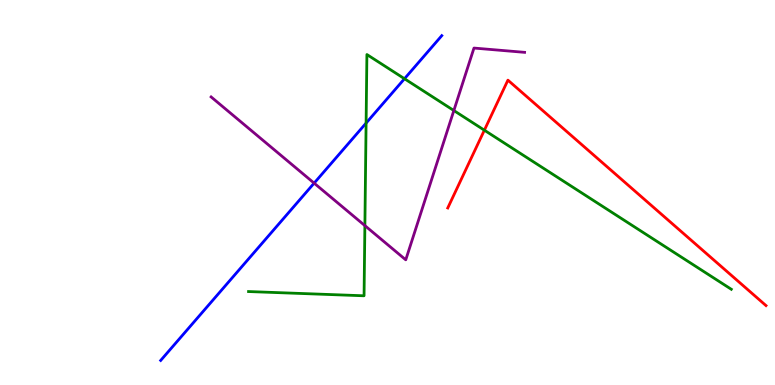[{'lines': ['blue', 'red'], 'intersections': []}, {'lines': ['green', 'red'], 'intersections': [{'x': 6.25, 'y': 6.62}]}, {'lines': ['purple', 'red'], 'intersections': []}, {'lines': ['blue', 'green'], 'intersections': [{'x': 4.72, 'y': 6.8}, {'x': 5.22, 'y': 7.95}]}, {'lines': ['blue', 'purple'], 'intersections': [{'x': 4.05, 'y': 5.24}]}, {'lines': ['green', 'purple'], 'intersections': [{'x': 4.71, 'y': 4.14}, {'x': 5.86, 'y': 7.13}]}]